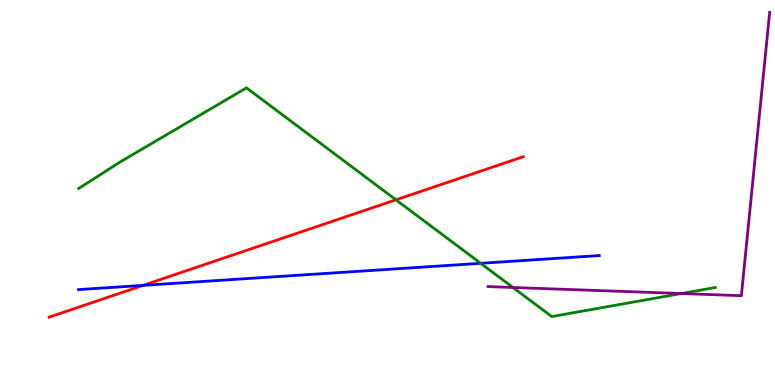[{'lines': ['blue', 'red'], 'intersections': [{'x': 1.85, 'y': 2.59}]}, {'lines': ['green', 'red'], 'intersections': [{'x': 5.11, 'y': 4.81}]}, {'lines': ['purple', 'red'], 'intersections': []}, {'lines': ['blue', 'green'], 'intersections': [{'x': 6.2, 'y': 3.16}]}, {'lines': ['blue', 'purple'], 'intersections': []}, {'lines': ['green', 'purple'], 'intersections': [{'x': 6.62, 'y': 2.53}, {'x': 8.79, 'y': 2.38}]}]